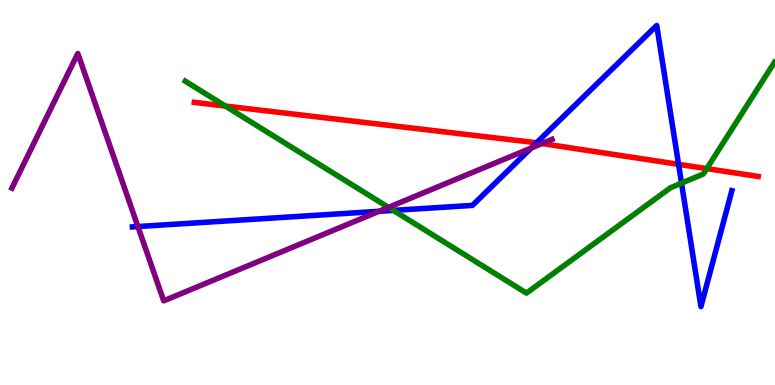[{'lines': ['blue', 'red'], 'intersections': [{'x': 6.92, 'y': 6.29}, {'x': 8.76, 'y': 5.73}]}, {'lines': ['green', 'red'], 'intersections': [{'x': 2.91, 'y': 7.25}, {'x': 9.12, 'y': 5.62}]}, {'lines': ['purple', 'red'], 'intersections': [{'x': 6.99, 'y': 6.27}]}, {'lines': ['blue', 'green'], 'intersections': [{'x': 5.08, 'y': 4.54}, {'x': 8.79, 'y': 5.24}]}, {'lines': ['blue', 'purple'], 'intersections': [{'x': 1.78, 'y': 4.12}, {'x': 4.89, 'y': 4.51}, {'x': 6.85, 'y': 6.15}]}, {'lines': ['green', 'purple'], 'intersections': [{'x': 5.01, 'y': 4.61}]}]